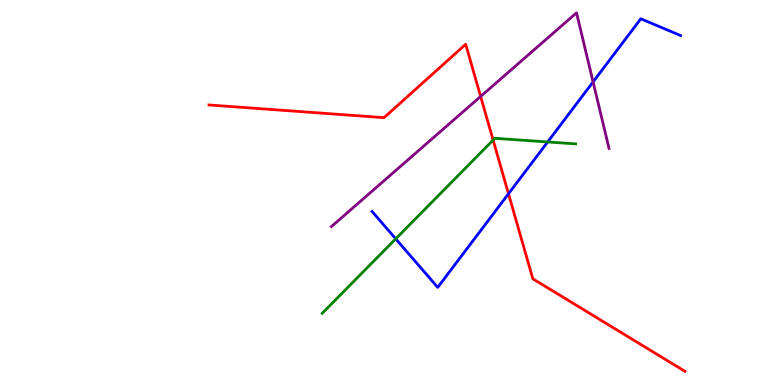[{'lines': ['blue', 'red'], 'intersections': [{'x': 6.56, 'y': 4.97}]}, {'lines': ['green', 'red'], 'intersections': [{'x': 6.36, 'y': 6.36}]}, {'lines': ['purple', 'red'], 'intersections': [{'x': 6.2, 'y': 7.49}]}, {'lines': ['blue', 'green'], 'intersections': [{'x': 5.11, 'y': 3.8}, {'x': 7.07, 'y': 6.31}]}, {'lines': ['blue', 'purple'], 'intersections': [{'x': 7.65, 'y': 7.87}]}, {'lines': ['green', 'purple'], 'intersections': []}]